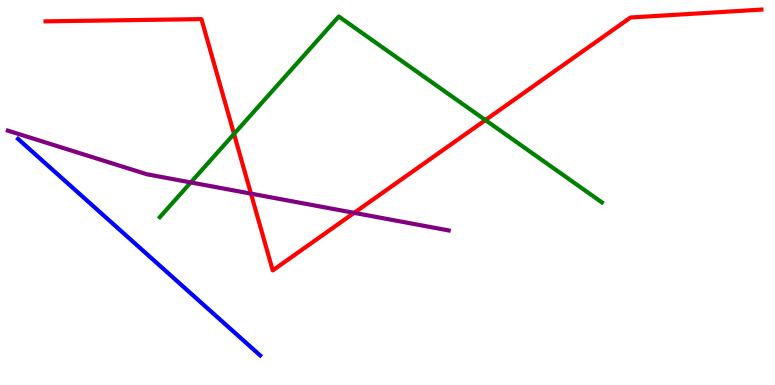[{'lines': ['blue', 'red'], 'intersections': []}, {'lines': ['green', 'red'], 'intersections': [{'x': 3.02, 'y': 6.52}, {'x': 6.26, 'y': 6.88}]}, {'lines': ['purple', 'red'], 'intersections': [{'x': 3.24, 'y': 4.97}, {'x': 4.57, 'y': 4.47}]}, {'lines': ['blue', 'green'], 'intersections': []}, {'lines': ['blue', 'purple'], 'intersections': []}, {'lines': ['green', 'purple'], 'intersections': [{'x': 2.46, 'y': 5.26}]}]